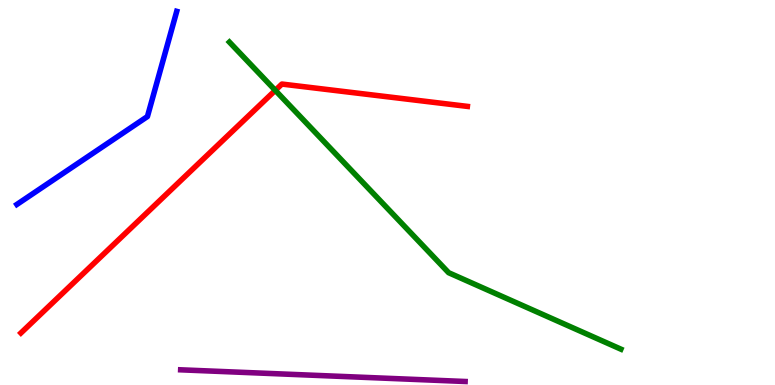[{'lines': ['blue', 'red'], 'intersections': []}, {'lines': ['green', 'red'], 'intersections': [{'x': 3.55, 'y': 7.65}]}, {'lines': ['purple', 'red'], 'intersections': []}, {'lines': ['blue', 'green'], 'intersections': []}, {'lines': ['blue', 'purple'], 'intersections': []}, {'lines': ['green', 'purple'], 'intersections': []}]